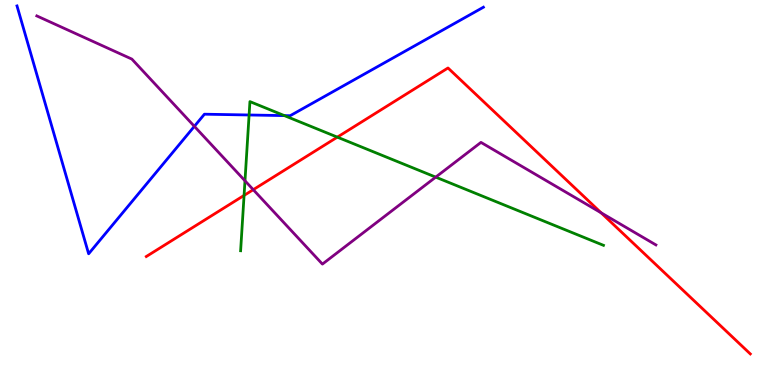[{'lines': ['blue', 'red'], 'intersections': []}, {'lines': ['green', 'red'], 'intersections': [{'x': 3.15, 'y': 4.92}, {'x': 4.35, 'y': 6.44}]}, {'lines': ['purple', 'red'], 'intersections': [{'x': 3.27, 'y': 5.07}, {'x': 7.76, 'y': 4.47}]}, {'lines': ['blue', 'green'], 'intersections': [{'x': 3.21, 'y': 7.01}, {'x': 3.67, 'y': 7.0}]}, {'lines': ['blue', 'purple'], 'intersections': [{'x': 2.51, 'y': 6.72}]}, {'lines': ['green', 'purple'], 'intersections': [{'x': 3.16, 'y': 5.3}, {'x': 5.62, 'y': 5.4}]}]